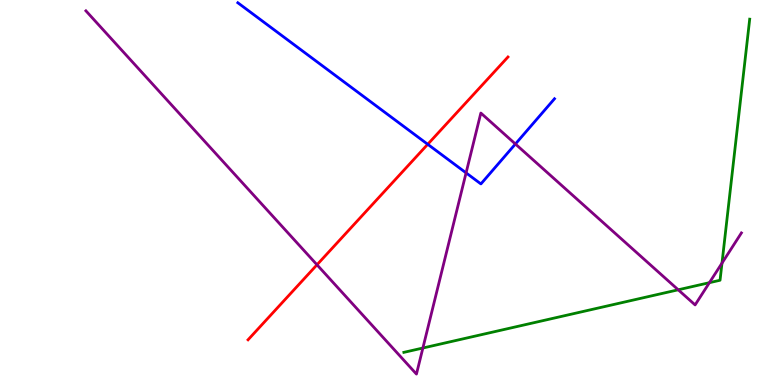[{'lines': ['blue', 'red'], 'intersections': [{'x': 5.52, 'y': 6.25}]}, {'lines': ['green', 'red'], 'intersections': []}, {'lines': ['purple', 'red'], 'intersections': [{'x': 4.09, 'y': 3.12}]}, {'lines': ['blue', 'green'], 'intersections': []}, {'lines': ['blue', 'purple'], 'intersections': [{'x': 6.01, 'y': 5.51}, {'x': 6.65, 'y': 6.26}]}, {'lines': ['green', 'purple'], 'intersections': [{'x': 5.46, 'y': 0.961}, {'x': 8.75, 'y': 2.47}, {'x': 9.15, 'y': 2.66}, {'x': 9.32, 'y': 3.17}]}]